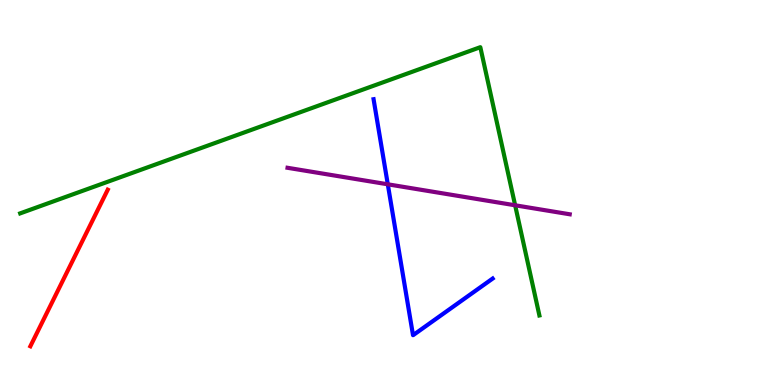[{'lines': ['blue', 'red'], 'intersections': []}, {'lines': ['green', 'red'], 'intersections': []}, {'lines': ['purple', 'red'], 'intersections': []}, {'lines': ['blue', 'green'], 'intersections': []}, {'lines': ['blue', 'purple'], 'intersections': [{'x': 5.0, 'y': 5.21}]}, {'lines': ['green', 'purple'], 'intersections': [{'x': 6.65, 'y': 4.67}]}]